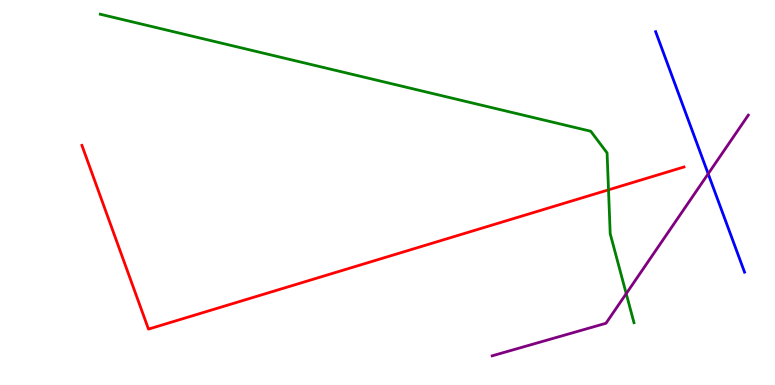[{'lines': ['blue', 'red'], 'intersections': []}, {'lines': ['green', 'red'], 'intersections': [{'x': 7.85, 'y': 5.07}]}, {'lines': ['purple', 'red'], 'intersections': []}, {'lines': ['blue', 'green'], 'intersections': []}, {'lines': ['blue', 'purple'], 'intersections': [{'x': 9.14, 'y': 5.49}]}, {'lines': ['green', 'purple'], 'intersections': [{'x': 8.08, 'y': 2.37}]}]